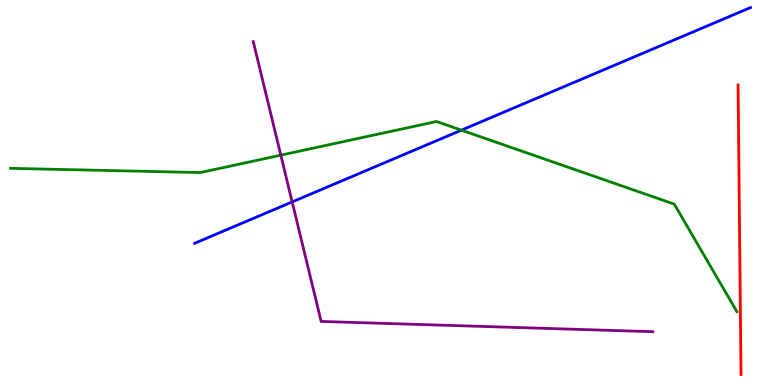[{'lines': ['blue', 'red'], 'intersections': []}, {'lines': ['green', 'red'], 'intersections': []}, {'lines': ['purple', 'red'], 'intersections': []}, {'lines': ['blue', 'green'], 'intersections': [{'x': 5.95, 'y': 6.62}]}, {'lines': ['blue', 'purple'], 'intersections': [{'x': 3.77, 'y': 4.75}]}, {'lines': ['green', 'purple'], 'intersections': [{'x': 3.62, 'y': 5.97}]}]